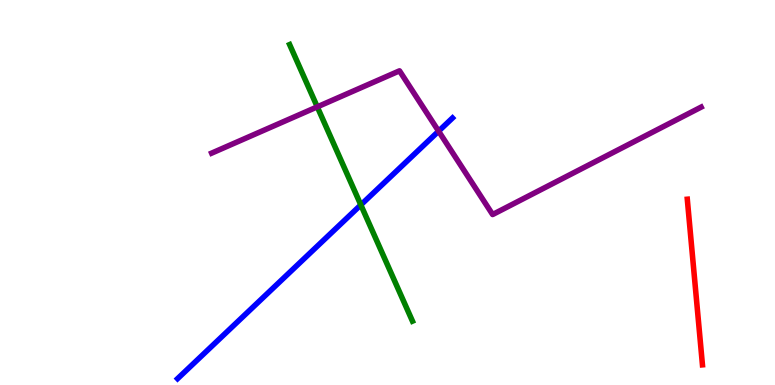[{'lines': ['blue', 'red'], 'intersections': []}, {'lines': ['green', 'red'], 'intersections': []}, {'lines': ['purple', 'red'], 'intersections': []}, {'lines': ['blue', 'green'], 'intersections': [{'x': 4.66, 'y': 4.68}]}, {'lines': ['blue', 'purple'], 'intersections': [{'x': 5.66, 'y': 6.59}]}, {'lines': ['green', 'purple'], 'intersections': [{'x': 4.09, 'y': 7.22}]}]